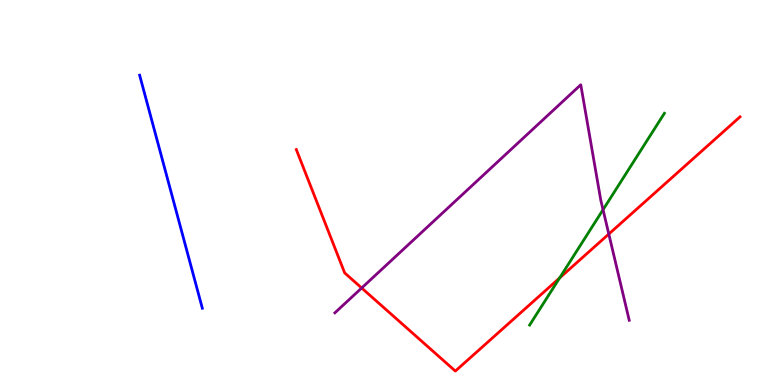[{'lines': ['blue', 'red'], 'intersections': []}, {'lines': ['green', 'red'], 'intersections': [{'x': 7.22, 'y': 2.78}]}, {'lines': ['purple', 'red'], 'intersections': [{'x': 4.67, 'y': 2.52}, {'x': 7.86, 'y': 3.92}]}, {'lines': ['blue', 'green'], 'intersections': []}, {'lines': ['blue', 'purple'], 'intersections': []}, {'lines': ['green', 'purple'], 'intersections': [{'x': 7.78, 'y': 4.55}]}]